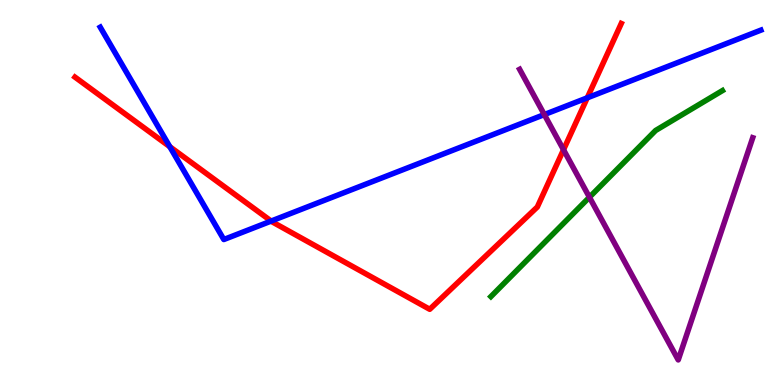[{'lines': ['blue', 'red'], 'intersections': [{'x': 2.19, 'y': 6.19}, {'x': 3.5, 'y': 4.26}, {'x': 7.58, 'y': 7.46}]}, {'lines': ['green', 'red'], 'intersections': []}, {'lines': ['purple', 'red'], 'intersections': [{'x': 7.27, 'y': 6.11}]}, {'lines': ['blue', 'green'], 'intersections': []}, {'lines': ['blue', 'purple'], 'intersections': [{'x': 7.02, 'y': 7.02}]}, {'lines': ['green', 'purple'], 'intersections': [{'x': 7.61, 'y': 4.88}]}]